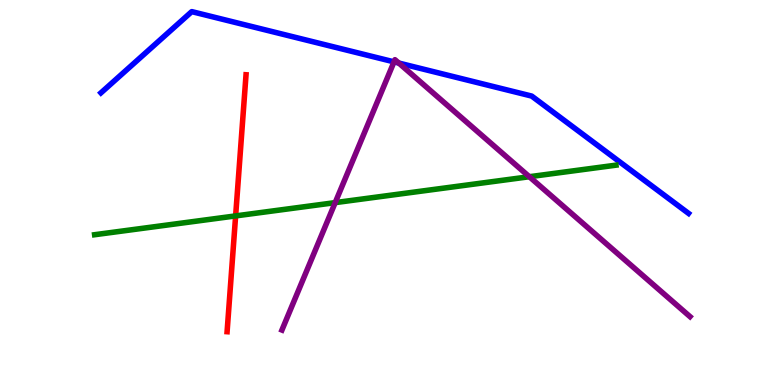[{'lines': ['blue', 'red'], 'intersections': []}, {'lines': ['green', 'red'], 'intersections': [{'x': 3.04, 'y': 4.39}]}, {'lines': ['purple', 'red'], 'intersections': []}, {'lines': ['blue', 'green'], 'intersections': []}, {'lines': ['blue', 'purple'], 'intersections': [{'x': 5.08, 'y': 8.39}, {'x': 5.15, 'y': 8.36}]}, {'lines': ['green', 'purple'], 'intersections': [{'x': 4.33, 'y': 4.74}, {'x': 6.83, 'y': 5.41}]}]